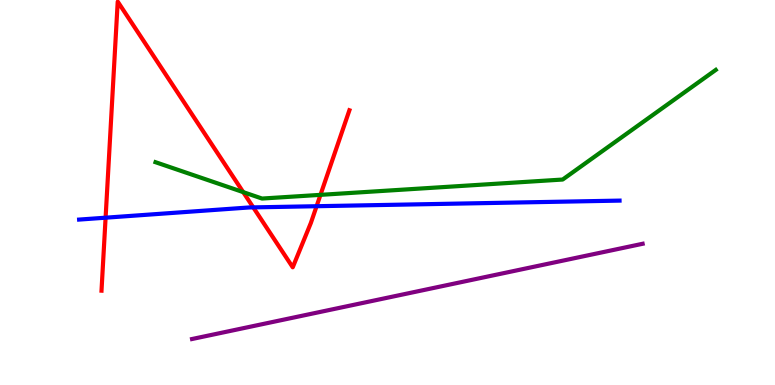[{'lines': ['blue', 'red'], 'intersections': [{'x': 1.36, 'y': 4.35}, {'x': 3.27, 'y': 4.61}, {'x': 4.09, 'y': 4.64}]}, {'lines': ['green', 'red'], 'intersections': [{'x': 3.14, 'y': 5.01}, {'x': 4.14, 'y': 4.94}]}, {'lines': ['purple', 'red'], 'intersections': []}, {'lines': ['blue', 'green'], 'intersections': []}, {'lines': ['blue', 'purple'], 'intersections': []}, {'lines': ['green', 'purple'], 'intersections': []}]